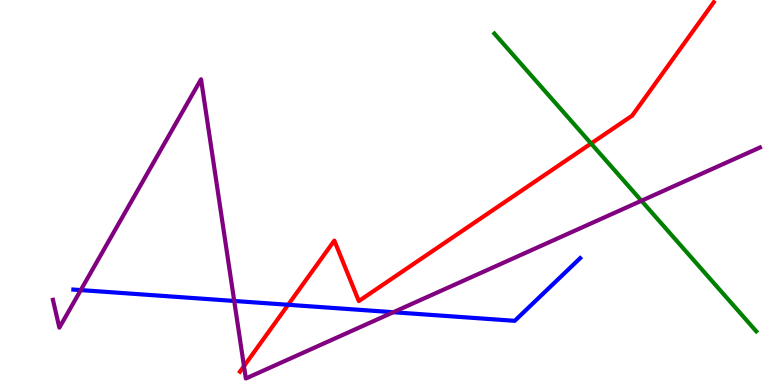[{'lines': ['blue', 'red'], 'intersections': [{'x': 3.72, 'y': 2.08}]}, {'lines': ['green', 'red'], 'intersections': [{'x': 7.63, 'y': 6.27}]}, {'lines': ['purple', 'red'], 'intersections': [{'x': 3.15, 'y': 0.49}]}, {'lines': ['blue', 'green'], 'intersections': []}, {'lines': ['blue', 'purple'], 'intersections': [{'x': 1.04, 'y': 2.47}, {'x': 3.02, 'y': 2.18}, {'x': 5.08, 'y': 1.89}]}, {'lines': ['green', 'purple'], 'intersections': [{'x': 8.28, 'y': 4.79}]}]